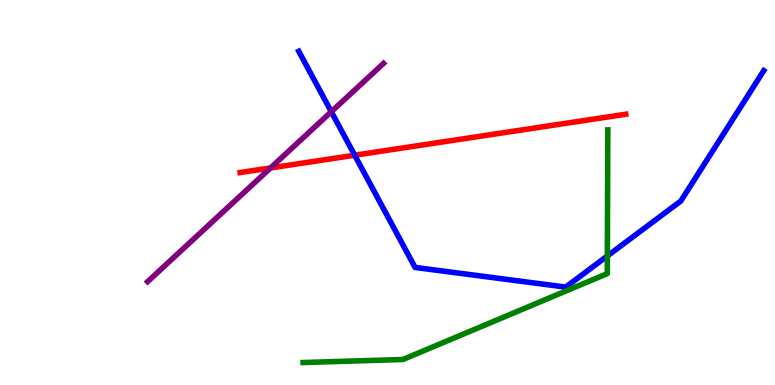[{'lines': ['blue', 'red'], 'intersections': [{'x': 4.58, 'y': 5.97}]}, {'lines': ['green', 'red'], 'intersections': []}, {'lines': ['purple', 'red'], 'intersections': [{'x': 3.49, 'y': 5.64}]}, {'lines': ['blue', 'green'], 'intersections': [{'x': 7.84, 'y': 3.35}]}, {'lines': ['blue', 'purple'], 'intersections': [{'x': 4.27, 'y': 7.1}]}, {'lines': ['green', 'purple'], 'intersections': []}]